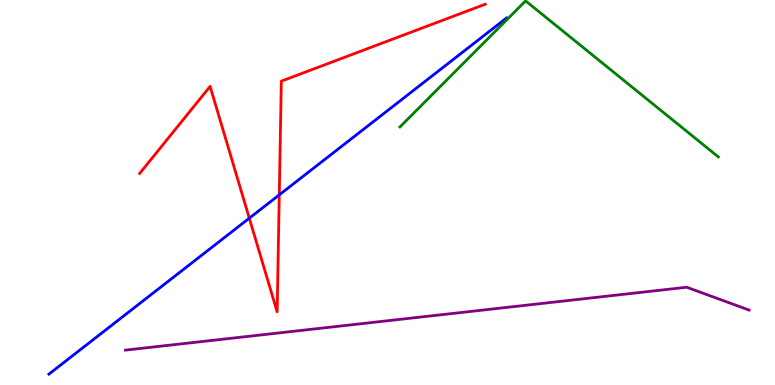[{'lines': ['blue', 'red'], 'intersections': [{'x': 3.22, 'y': 4.33}, {'x': 3.6, 'y': 4.94}]}, {'lines': ['green', 'red'], 'intersections': []}, {'lines': ['purple', 'red'], 'intersections': []}, {'lines': ['blue', 'green'], 'intersections': []}, {'lines': ['blue', 'purple'], 'intersections': []}, {'lines': ['green', 'purple'], 'intersections': []}]